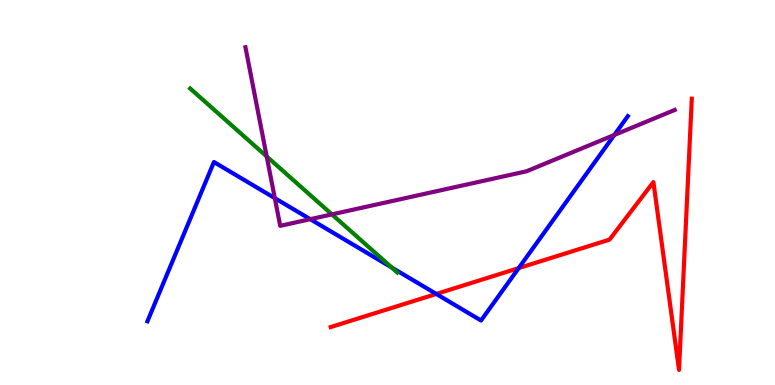[{'lines': ['blue', 'red'], 'intersections': [{'x': 5.63, 'y': 2.36}, {'x': 6.69, 'y': 3.04}]}, {'lines': ['green', 'red'], 'intersections': []}, {'lines': ['purple', 'red'], 'intersections': []}, {'lines': ['blue', 'green'], 'intersections': [{'x': 5.06, 'y': 3.05}]}, {'lines': ['blue', 'purple'], 'intersections': [{'x': 3.55, 'y': 4.85}, {'x': 4.0, 'y': 4.31}, {'x': 7.93, 'y': 6.49}]}, {'lines': ['green', 'purple'], 'intersections': [{'x': 3.44, 'y': 5.94}, {'x': 4.28, 'y': 4.43}]}]